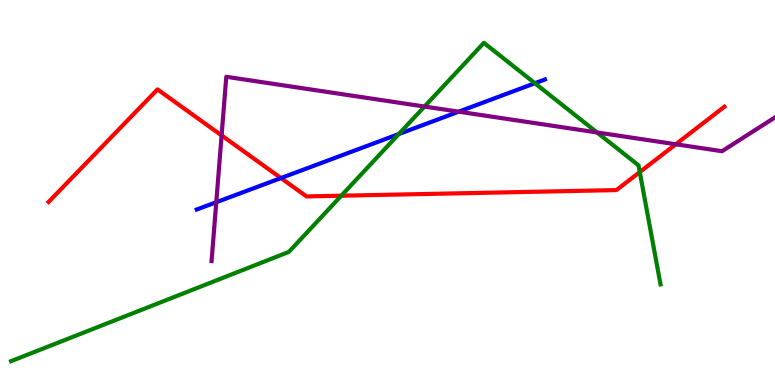[{'lines': ['blue', 'red'], 'intersections': [{'x': 3.63, 'y': 5.38}]}, {'lines': ['green', 'red'], 'intersections': [{'x': 4.4, 'y': 4.92}, {'x': 8.26, 'y': 5.53}]}, {'lines': ['purple', 'red'], 'intersections': [{'x': 2.86, 'y': 6.48}, {'x': 8.72, 'y': 6.25}]}, {'lines': ['blue', 'green'], 'intersections': [{'x': 5.15, 'y': 6.52}, {'x': 6.9, 'y': 7.84}]}, {'lines': ['blue', 'purple'], 'intersections': [{'x': 2.79, 'y': 4.75}, {'x': 5.92, 'y': 7.1}]}, {'lines': ['green', 'purple'], 'intersections': [{'x': 5.48, 'y': 7.23}, {'x': 7.7, 'y': 6.56}]}]